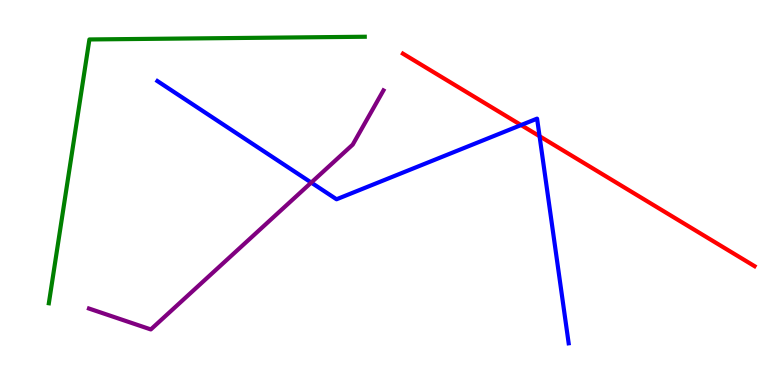[{'lines': ['blue', 'red'], 'intersections': [{'x': 6.72, 'y': 6.75}, {'x': 6.96, 'y': 6.46}]}, {'lines': ['green', 'red'], 'intersections': []}, {'lines': ['purple', 'red'], 'intersections': []}, {'lines': ['blue', 'green'], 'intersections': []}, {'lines': ['blue', 'purple'], 'intersections': [{'x': 4.02, 'y': 5.26}]}, {'lines': ['green', 'purple'], 'intersections': []}]